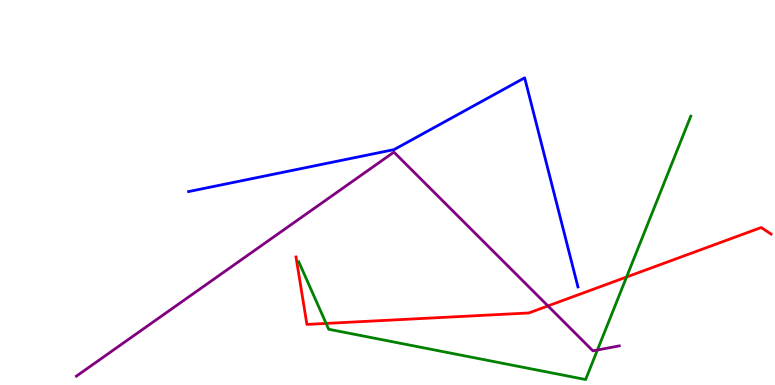[{'lines': ['blue', 'red'], 'intersections': []}, {'lines': ['green', 'red'], 'intersections': [{'x': 4.21, 'y': 1.6}, {'x': 8.08, 'y': 2.8}]}, {'lines': ['purple', 'red'], 'intersections': [{'x': 7.07, 'y': 2.05}]}, {'lines': ['blue', 'green'], 'intersections': []}, {'lines': ['blue', 'purple'], 'intersections': []}, {'lines': ['green', 'purple'], 'intersections': [{'x': 7.71, 'y': 0.909}]}]